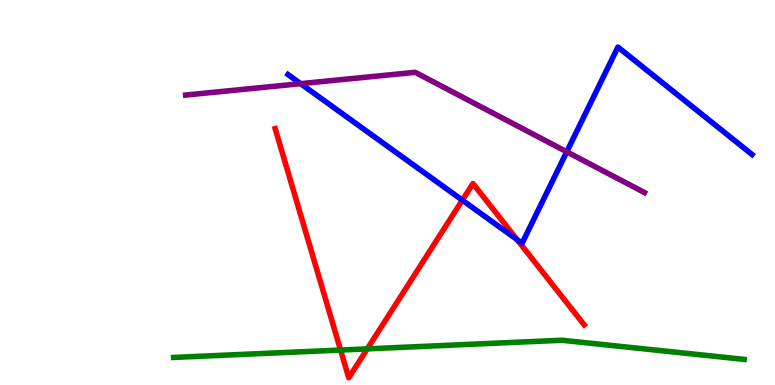[{'lines': ['blue', 'red'], 'intersections': [{'x': 5.97, 'y': 4.8}, {'x': 6.67, 'y': 3.77}]}, {'lines': ['green', 'red'], 'intersections': [{'x': 4.39, 'y': 0.908}, {'x': 4.74, 'y': 0.939}]}, {'lines': ['purple', 'red'], 'intersections': []}, {'lines': ['blue', 'green'], 'intersections': []}, {'lines': ['blue', 'purple'], 'intersections': [{'x': 3.88, 'y': 7.83}, {'x': 7.31, 'y': 6.06}]}, {'lines': ['green', 'purple'], 'intersections': []}]